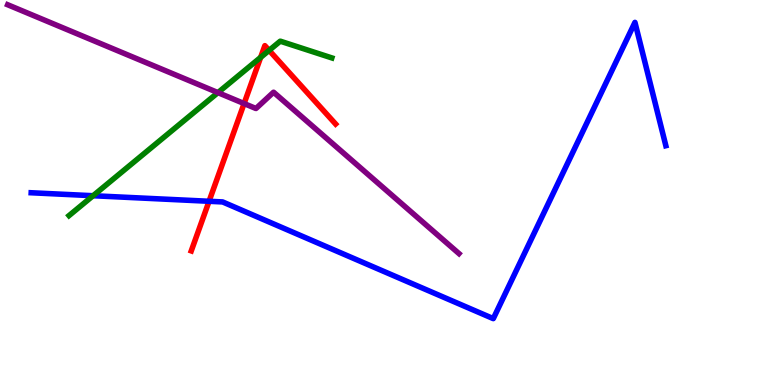[{'lines': ['blue', 'red'], 'intersections': [{'x': 2.7, 'y': 4.77}]}, {'lines': ['green', 'red'], 'intersections': [{'x': 3.36, 'y': 8.51}, {'x': 3.47, 'y': 8.69}]}, {'lines': ['purple', 'red'], 'intersections': [{'x': 3.15, 'y': 7.31}]}, {'lines': ['blue', 'green'], 'intersections': [{'x': 1.2, 'y': 4.92}]}, {'lines': ['blue', 'purple'], 'intersections': []}, {'lines': ['green', 'purple'], 'intersections': [{'x': 2.81, 'y': 7.59}]}]